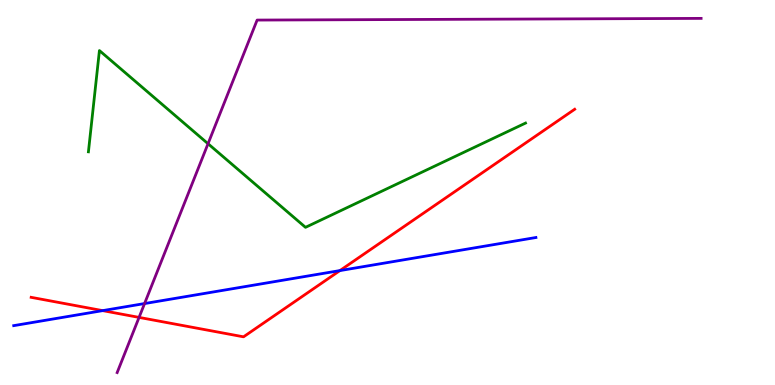[{'lines': ['blue', 'red'], 'intersections': [{'x': 1.32, 'y': 1.93}, {'x': 4.39, 'y': 2.97}]}, {'lines': ['green', 'red'], 'intersections': []}, {'lines': ['purple', 'red'], 'intersections': [{'x': 1.79, 'y': 1.76}]}, {'lines': ['blue', 'green'], 'intersections': []}, {'lines': ['blue', 'purple'], 'intersections': [{'x': 1.87, 'y': 2.12}]}, {'lines': ['green', 'purple'], 'intersections': [{'x': 2.68, 'y': 6.27}]}]